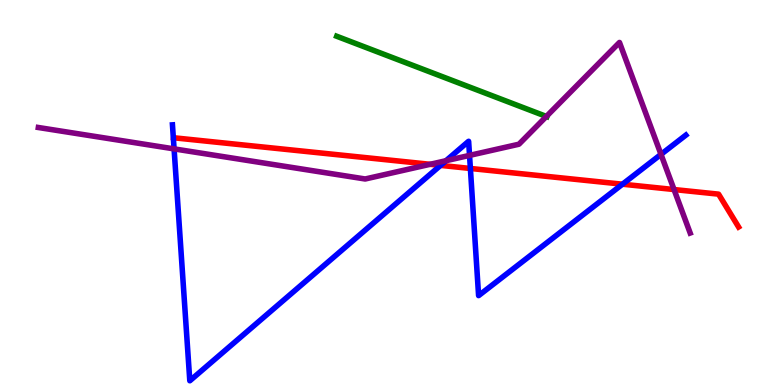[{'lines': ['blue', 'red'], 'intersections': [{'x': 5.68, 'y': 5.7}, {'x': 6.07, 'y': 5.62}, {'x': 8.03, 'y': 5.22}]}, {'lines': ['green', 'red'], 'intersections': []}, {'lines': ['purple', 'red'], 'intersections': [{'x': 5.55, 'y': 5.73}, {'x': 8.7, 'y': 5.08}]}, {'lines': ['blue', 'green'], 'intersections': []}, {'lines': ['blue', 'purple'], 'intersections': [{'x': 2.25, 'y': 6.13}, {'x': 5.75, 'y': 5.83}, {'x': 6.06, 'y': 5.96}, {'x': 8.53, 'y': 5.99}]}, {'lines': ['green', 'purple'], 'intersections': [{'x': 7.05, 'y': 6.98}]}]